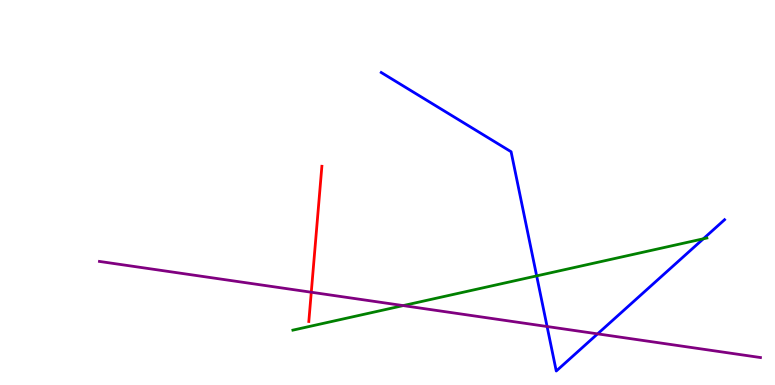[{'lines': ['blue', 'red'], 'intersections': []}, {'lines': ['green', 'red'], 'intersections': []}, {'lines': ['purple', 'red'], 'intersections': [{'x': 4.02, 'y': 2.41}]}, {'lines': ['blue', 'green'], 'intersections': [{'x': 6.92, 'y': 2.83}, {'x': 9.08, 'y': 3.8}]}, {'lines': ['blue', 'purple'], 'intersections': [{'x': 7.06, 'y': 1.52}, {'x': 7.71, 'y': 1.33}]}, {'lines': ['green', 'purple'], 'intersections': [{'x': 5.2, 'y': 2.06}]}]